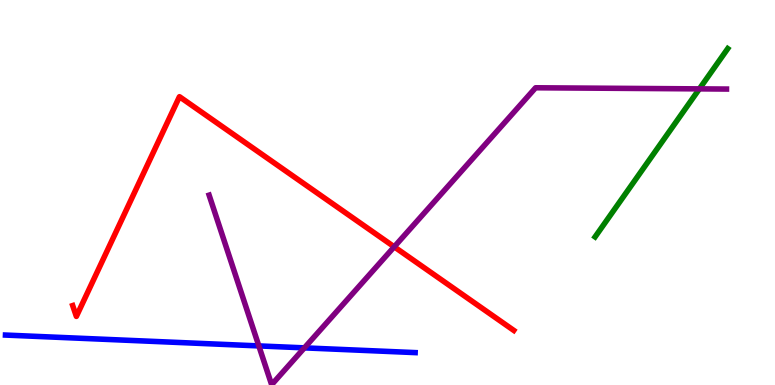[{'lines': ['blue', 'red'], 'intersections': []}, {'lines': ['green', 'red'], 'intersections': []}, {'lines': ['purple', 'red'], 'intersections': [{'x': 5.09, 'y': 3.59}]}, {'lines': ['blue', 'green'], 'intersections': []}, {'lines': ['blue', 'purple'], 'intersections': [{'x': 3.34, 'y': 1.02}, {'x': 3.93, 'y': 0.965}]}, {'lines': ['green', 'purple'], 'intersections': [{'x': 9.02, 'y': 7.69}]}]